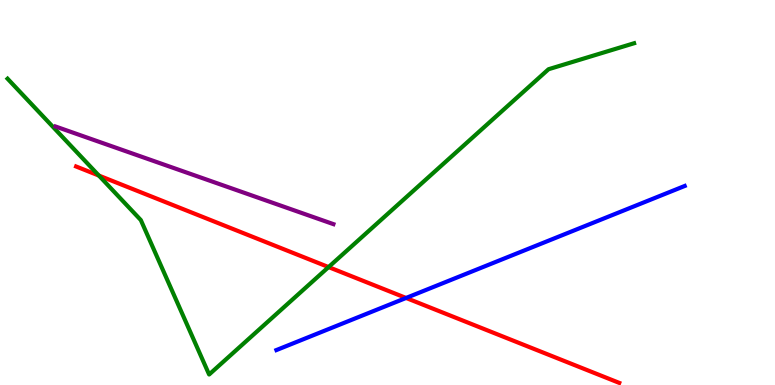[{'lines': ['blue', 'red'], 'intersections': [{'x': 5.24, 'y': 2.26}]}, {'lines': ['green', 'red'], 'intersections': [{'x': 1.28, 'y': 5.44}, {'x': 4.24, 'y': 3.06}]}, {'lines': ['purple', 'red'], 'intersections': []}, {'lines': ['blue', 'green'], 'intersections': []}, {'lines': ['blue', 'purple'], 'intersections': []}, {'lines': ['green', 'purple'], 'intersections': []}]